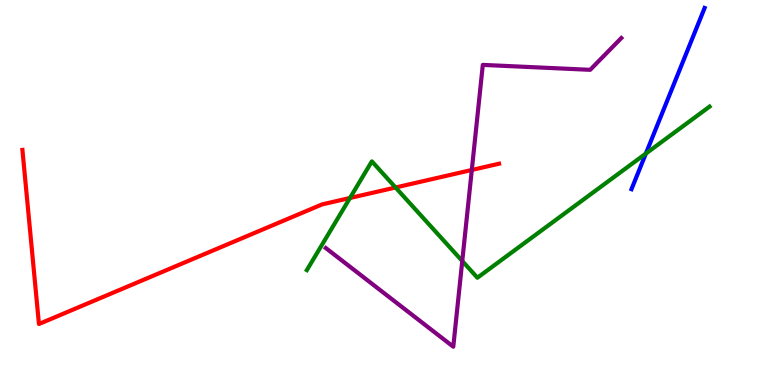[{'lines': ['blue', 'red'], 'intersections': []}, {'lines': ['green', 'red'], 'intersections': [{'x': 4.52, 'y': 4.86}, {'x': 5.1, 'y': 5.13}]}, {'lines': ['purple', 'red'], 'intersections': [{'x': 6.09, 'y': 5.59}]}, {'lines': ['blue', 'green'], 'intersections': [{'x': 8.33, 'y': 6.01}]}, {'lines': ['blue', 'purple'], 'intersections': []}, {'lines': ['green', 'purple'], 'intersections': [{'x': 5.96, 'y': 3.22}]}]